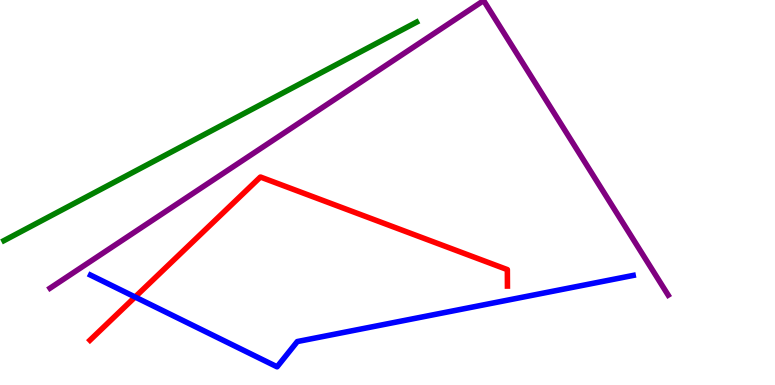[{'lines': ['blue', 'red'], 'intersections': [{'x': 1.74, 'y': 2.29}]}, {'lines': ['green', 'red'], 'intersections': []}, {'lines': ['purple', 'red'], 'intersections': []}, {'lines': ['blue', 'green'], 'intersections': []}, {'lines': ['blue', 'purple'], 'intersections': []}, {'lines': ['green', 'purple'], 'intersections': []}]